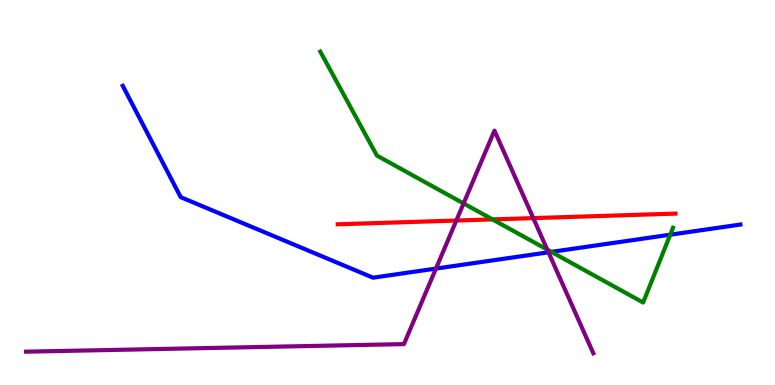[{'lines': ['blue', 'red'], 'intersections': []}, {'lines': ['green', 'red'], 'intersections': [{'x': 6.35, 'y': 4.3}]}, {'lines': ['purple', 'red'], 'intersections': [{'x': 5.89, 'y': 4.27}, {'x': 6.88, 'y': 4.33}]}, {'lines': ['blue', 'green'], 'intersections': [{'x': 7.11, 'y': 3.46}, {'x': 8.65, 'y': 3.9}]}, {'lines': ['blue', 'purple'], 'intersections': [{'x': 5.63, 'y': 3.02}, {'x': 7.08, 'y': 3.45}]}, {'lines': ['green', 'purple'], 'intersections': [{'x': 5.98, 'y': 4.72}, {'x': 7.06, 'y': 3.52}]}]